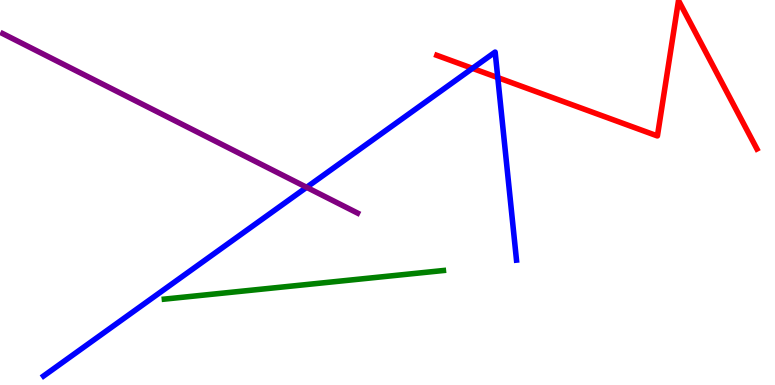[{'lines': ['blue', 'red'], 'intersections': [{'x': 6.1, 'y': 8.22}, {'x': 6.42, 'y': 7.98}]}, {'lines': ['green', 'red'], 'intersections': []}, {'lines': ['purple', 'red'], 'intersections': []}, {'lines': ['blue', 'green'], 'intersections': []}, {'lines': ['blue', 'purple'], 'intersections': [{'x': 3.96, 'y': 5.13}]}, {'lines': ['green', 'purple'], 'intersections': []}]